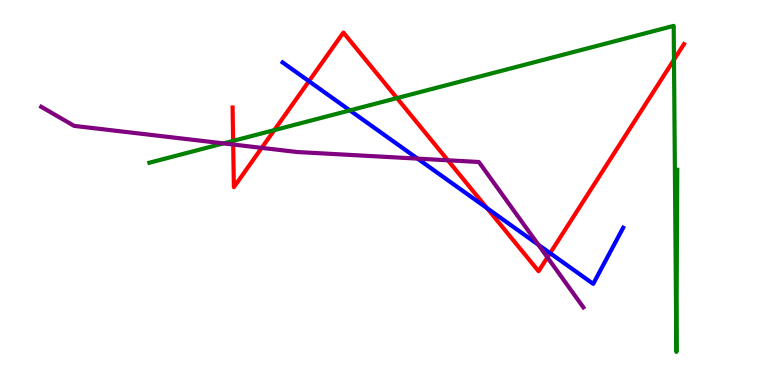[{'lines': ['blue', 'red'], 'intersections': [{'x': 3.99, 'y': 7.89}, {'x': 6.28, 'y': 4.59}, {'x': 7.1, 'y': 3.42}]}, {'lines': ['green', 'red'], 'intersections': [{'x': 3.01, 'y': 6.34}, {'x': 3.54, 'y': 6.62}, {'x': 5.12, 'y': 7.45}, {'x': 8.7, 'y': 8.45}]}, {'lines': ['purple', 'red'], 'intersections': [{'x': 3.01, 'y': 6.25}, {'x': 3.38, 'y': 6.16}, {'x': 5.78, 'y': 5.84}, {'x': 7.06, 'y': 3.31}]}, {'lines': ['blue', 'green'], 'intersections': [{'x': 4.51, 'y': 7.13}]}, {'lines': ['blue', 'purple'], 'intersections': [{'x': 5.39, 'y': 5.88}, {'x': 6.95, 'y': 3.64}]}, {'lines': ['green', 'purple'], 'intersections': [{'x': 2.88, 'y': 6.28}]}]